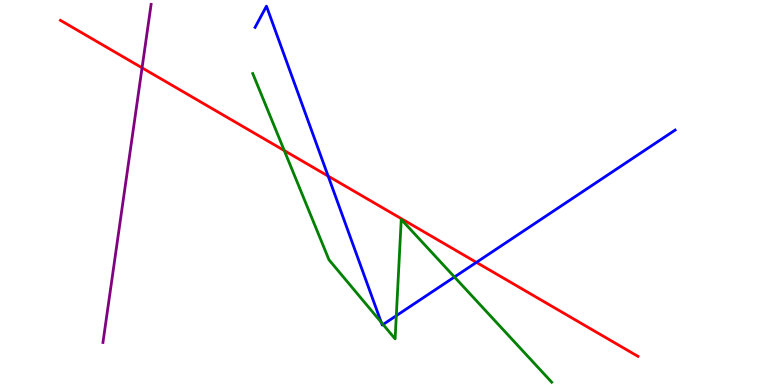[{'lines': ['blue', 'red'], 'intersections': [{'x': 4.23, 'y': 5.43}, {'x': 6.15, 'y': 3.19}]}, {'lines': ['green', 'red'], 'intersections': [{'x': 3.67, 'y': 6.09}]}, {'lines': ['purple', 'red'], 'intersections': [{'x': 1.83, 'y': 8.24}]}, {'lines': ['blue', 'green'], 'intersections': [{'x': 4.92, 'y': 1.63}, {'x': 4.94, 'y': 1.57}, {'x': 5.11, 'y': 1.8}, {'x': 5.86, 'y': 2.81}]}, {'lines': ['blue', 'purple'], 'intersections': []}, {'lines': ['green', 'purple'], 'intersections': []}]